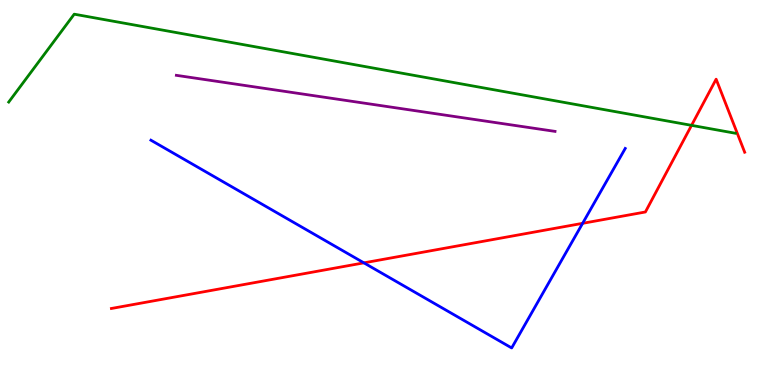[{'lines': ['blue', 'red'], 'intersections': [{'x': 4.7, 'y': 3.17}, {'x': 7.52, 'y': 4.2}]}, {'lines': ['green', 'red'], 'intersections': [{'x': 8.92, 'y': 6.74}]}, {'lines': ['purple', 'red'], 'intersections': []}, {'lines': ['blue', 'green'], 'intersections': []}, {'lines': ['blue', 'purple'], 'intersections': []}, {'lines': ['green', 'purple'], 'intersections': []}]